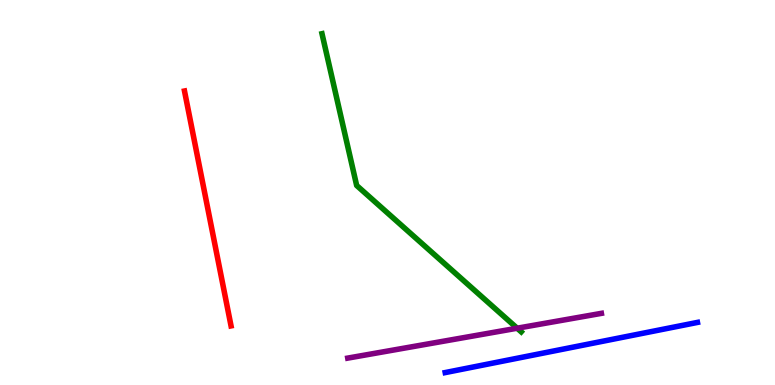[{'lines': ['blue', 'red'], 'intersections': []}, {'lines': ['green', 'red'], 'intersections': []}, {'lines': ['purple', 'red'], 'intersections': []}, {'lines': ['blue', 'green'], 'intersections': []}, {'lines': ['blue', 'purple'], 'intersections': []}, {'lines': ['green', 'purple'], 'intersections': [{'x': 6.67, 'y': 1.47}]}]